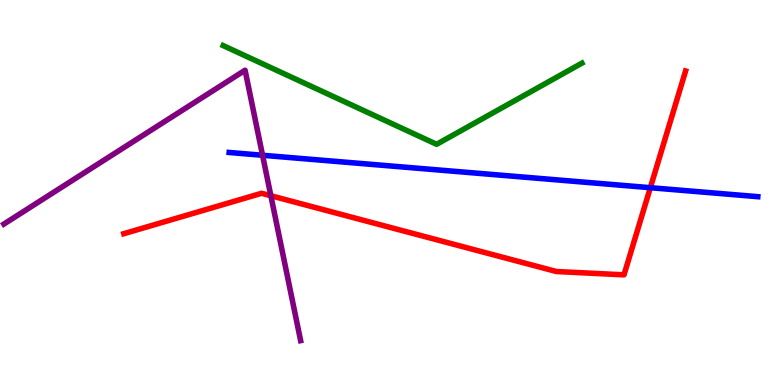[{'lines': ['blue', 'red'], 'intersections': [{'x': 8.39, 'y': 5.12}]}, {'lines': ['green', 'red'], 'intersections': []}, {'lines': ['purple', 'red'], 'intersections': [{'x': 3.5, 'y': 4.92}]}, {'lines': ['blue', 'green'], 'intersections': []}, {'lines': ['blue', 'purple'], 'intersections': [{'x': 3.39, 'y': 5.97}]}, {'lines': ['green', 'purple'], 'intersections': []}]